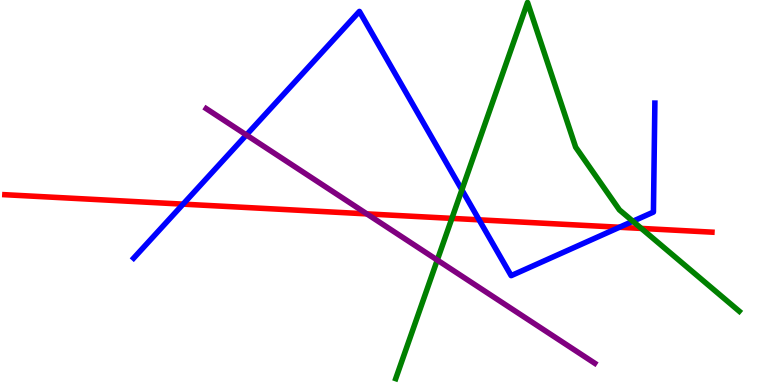[{'lines': ['blue', 'red'], 'intersections': [{'x': 2.36, 'y': 4.7}, {'x': 6.18, 'y': 4.29}, {'x': 7.99, 'y': 4.1}]}, {'lines': ['green', 'red'], 'intersections': [{'x': 5.83, 'y': 4.33}, {'x': 8.28, 'y': 4.07}]}, {'lines': ['purple', 'red'], 'intersections': [{'x': 4.73, 'y': 4.44}]}, {'lines': ['blue', 'green'], 'intersections': [{'x': 5.96, 'y': 5.07}, {'x': 8.17, 'y': 4.25}]}, {'lines': ['blue', 'purple'], 'intersections': [{'x': 3.18, 'y': 6.49}]}, {'lines': ['green', 'purple'], 'intersections': [{'x': 5.64, 'y': 3.25}]}]